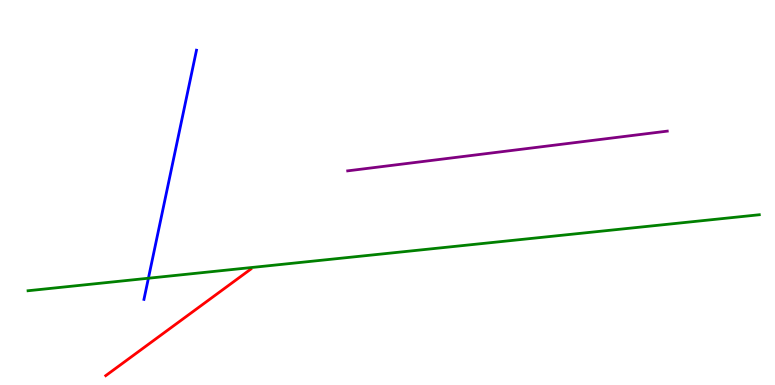[{'lines': ['blue', 'red'], 'intersections': []}, {'lines': ['green', 'red'], 'intersections': []}, {'lines': ['purple', 'red'], 'intersections': []}, {'lines': ['blue', 'green'], 'intersections': [{'x': 1.91, 'y': 2.77}]}, {'lines': ['blue', 'purple'], 'intersections': []}, {'lines': ['green', 'purple'], 'intersections': []}]